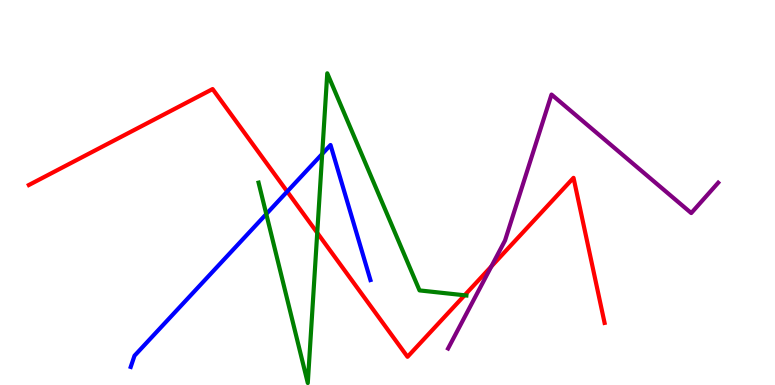[{'lines': ['blue', 'red'], 'intersections': [{'x': 3.71, 'y': 5.02}]}, {'lines': ['green', 'red'], 'intersections': [{'x': 4.09, 'y': 3.95}, {'x': 5.99, 'y': 2.33}]}, {'lines': ['purple', 'red'], 'intersections': [{'x': 6.34, 'y': 3.08}]}, {'lines': ['blue', 'green'], 'intersections': [{'x': 3.44, 'y': 4.44}, {'x': 4.16, 'y': 6.0}]}, {'lines': ['blue', 'purple'], 'intersections': []}, {'lines': ['green', 'purple'], 'intersections': []}]